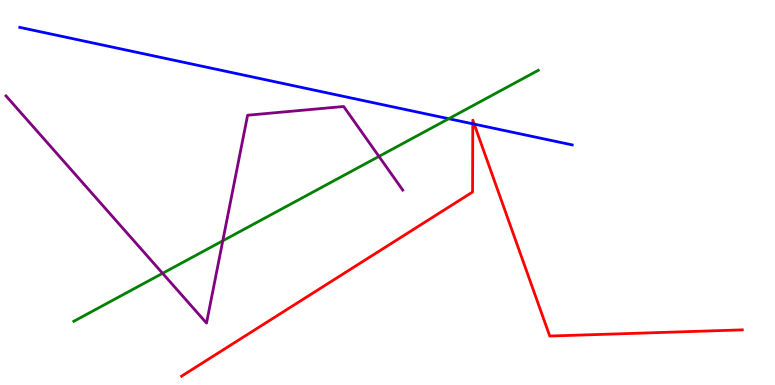[{'lines': ['blue', 'red'], 'intersections': [{'x': 6.1, 'y': 6.78}, {'x': 6.12, 'y': 6.78}]}, {'lines': ['green', 'red'], 'intersections': []}, {'lines': ['purple', 'red'], 'intersections': []}, {'lines': ['blue', 'green'], 'intersections': [{'x': 5.79, 'y': 6.92}]}, {'lines': ['blue', 'purple'], 'intersections': []}, {'lines': ['green', 'purple'], 'intersections': [{'x': 2.1, 'y': 2.9}, {'x': 2.87, 'y': 3.75}, {'x': 4.89, 'y': 5.94}]}]